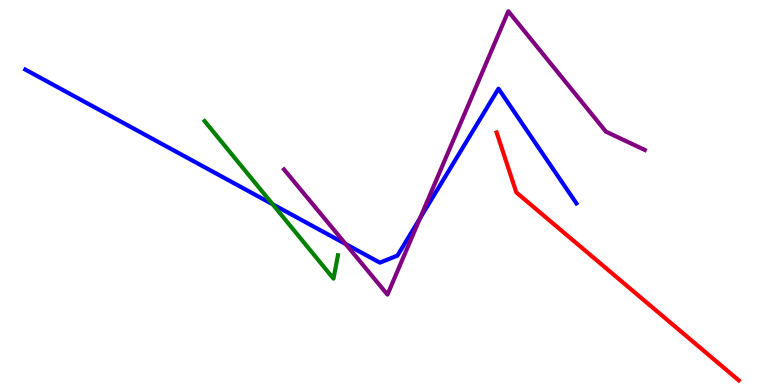[{'lines': ['blue', 'red'], 'intersections': []}, {'lines': ['green', 'red'], 'intersections': []}, {'lines': ['purple', 'red'], 'intersections': []}, {'lines': ['blue', 'green'], 'intersections': [{'x': 3.52, 'y': 4.69}]}, {'lines': ['blue', 'purple'], 'intersections': [{'x': 4.46, 'y': 3.66}, {'x': 5.42, 'y': 4.33}]}, {'lines': ['green', 'purple'], 'intersections': []}]